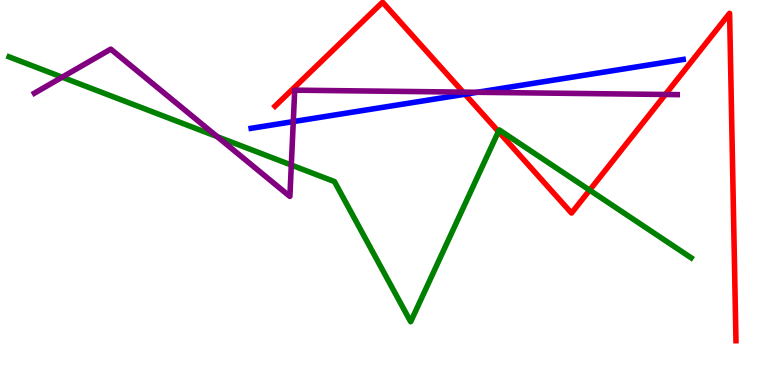[{'lines': ['blue', 'red'], 'intersections': [{'x': 6.0, 'y': 7.55}]}, {'lines': ['green', 'red'], 'intersections': [{'x': 6.43, 'y': 6.58}, {'x': 7.61, 'y': 5.06}]}, {'lines': ['purple', 'red'], 'intersections': [{'x': 5.98, 'y': 7.61}, {'x': 8.59, 'y': 7.55}]}, {'lines': ['blue', 'green'], 'intersections': []}, {'lines': ['blue', 'purple'], 'intersections': [{'x': 3.78, 'y': 6.84}, {'x': 6.16, 'y': 7.6}]}, {'lines': ['green', 'purple'], 'intersections': [{'x': 0.802, 'y': 7.99}, {'x': 2.8, 'y': 6.45}, {'x': 3.76, 'y': 5.71}]}]